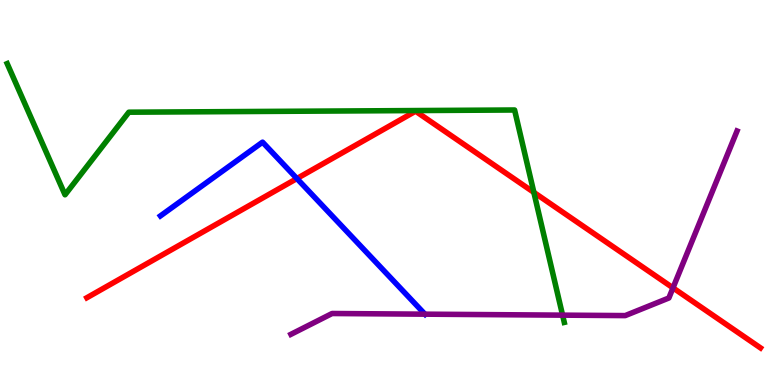[{'lines': ['blue', 'red'], 'intersections': [{'x': 3.83, 'y': 5.36}]}, {'lines': ['green', 'red'], 'intersections': [{'x': 6.89, 'y': 5.0}]}, {'lines': ['purple', 'red'], 'intersections': [{'x': 8.68, 'y': 2.52}]}, {'lines': ['blue', 'green'], 'intersections': []}, {'lines': ['blue', 'purple'], 'intersections': [{'x': 5.48, 'y': 1.84}]}, {'lines': ['green', 'purple'], 'intersections': [{'x': 7.26, 'y': 1.81}]}]